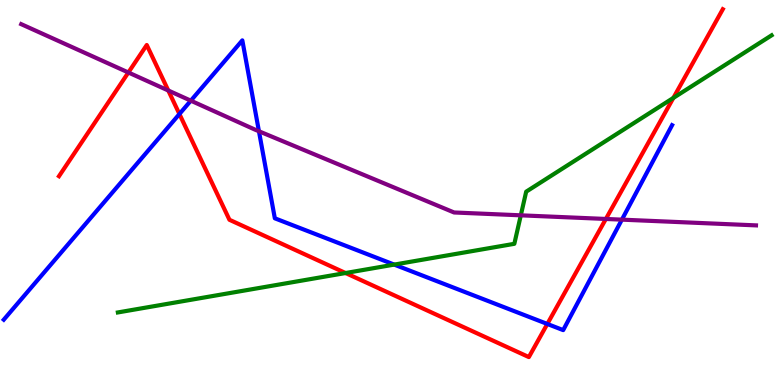[{'lines': ['blue', 'red'], 'intersections': [{'x': 2.31, 'y': 7.04}, {'x': 7.06, 'y': 1.59}]}, {'lines': ['green', 'red'], 'intersections': [{'x': 4.46, 'y': 2.91}, {'x': 8.69, 'y': 7.46}]}, {'lines': ['purple', 'red'], 'intersections': [{'x': 1.66, 'y': 8.12}, {'x': 2.17, 'y': 7.65}, {'x': 7.82, 'y': 4.31}]}, {'lines': ['blue', 'green'], 'intersections': [{'x': 5.09, 'y': 3.13}]}, {'lines': ['blue', 'purple'], 'intersections': [{'x': 2.46, 'y': 7.39}, {'x': 3.34, 'y': 6.59}, {'x': 8.02, 'y': 4.29}]}, {'lines': ['green', 'purple'], 'intersections': [{'x': 6.72, 'y': 4.41}]}]